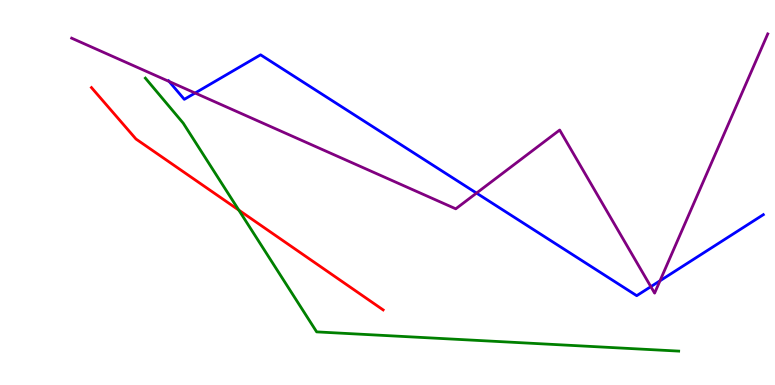[{'lines': ['blue', 'red'], 'intersections': []}, {'lines': ['green', 'red'], 'intersections': [{'x': 3.08, 'y': 4.54}]}, {'lines': ['purple', 'red'], 'intersections': []}, {'lines': ['blue', 'green'], 'intersections': []}, {'lines': ['blue', 'purple'], 'intersections': [{'x': 2.18, 'y': 7.88}, {'x': 2.52, 'y': 7.58}, {'x': 6.15, 'y': 4.98}, {'x': 8.4, 'y': 2.55}, {'x': 8.52, 'y': 2.71}]}, {'lines': ['green', 'purple'], 'intersections': []}]